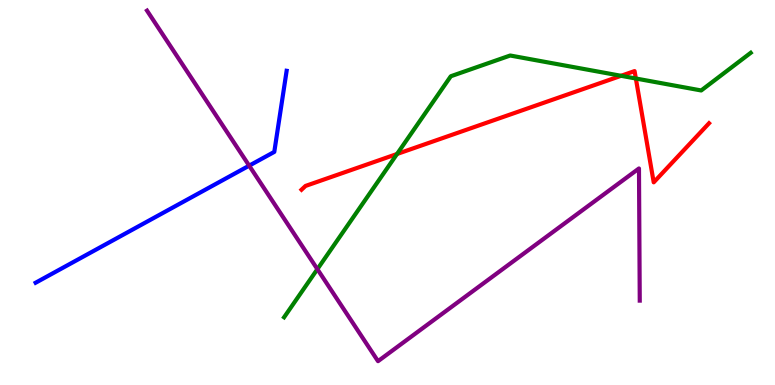[{'lines': ['blue', 'red'], 'intersections': []}, {'lines': ['green', 'red'], 'intersections': [{'x': 5.12, 'y': 6.0}, {'x': 8.01, 'y': 8.03}, {'x': 8.2, 'y': 7.96}]}, {'lines': ['purple', 'red'], 'intersections': []}, {'lines': ['blue', 'green'], 'intersections': []}, {'lines': ['blue', 'purple'], 'intersections': [{'x': 3.22, 'y': 5.7}]}, {'lines': ['green', 'purple'], 'intersections': [{'x': 4.1, 'y': 3.01}]}]